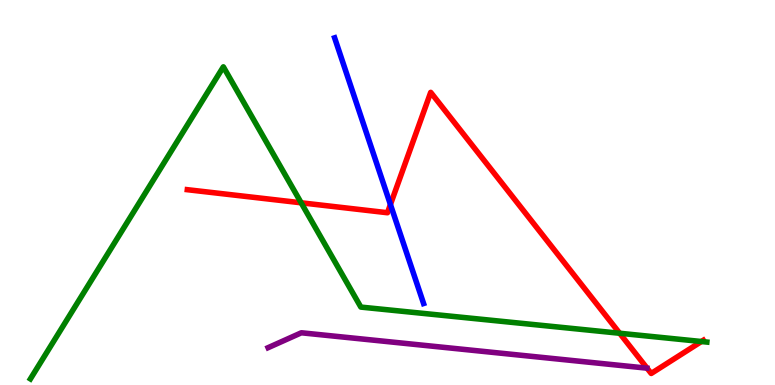[{'lines': ['blue', 'red'], 'intersections': [{'x': 5.04, 'y': 4.69}]}, {'lines': ['green', 'red'], 'intersections': [{'x': 3.89, 'y': 4.73}, {'x': 8.0, 'y': 1.34}, {'x': 9.05, 'y': 1.13}]}, {'lines': ['purple', 'red'], 'intersections': []}, {'lines': ['blue', 'green'], 'intersections': []}, {'lines': ['blue', 'purple'], 'intersections': []}, {'lines': ['green', 'purple'], 'intersections': []}]